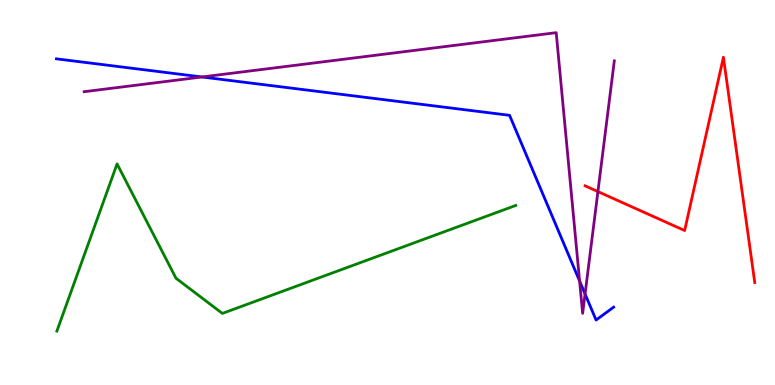[{'lines': ['blue', 'red'], 'intersections': []}, {'lines': ['green', 'red'], 'intersections': []}, {'lines': ['purple', 'red'], 'intersections': [{'x': 7.72, 'y': 5.02}]}, {'lines': ['blue', 'green'], 'intersections': []}, {'lines': ['blue', 'purple'], 'intersections': [{'x': 2.61, 'y': 8.0}, {'x': 7.48, 'y': 2.7}, {'x': 7.55, 'y': 2.36}]}, {'lines': ['green', 'purple'], 'intersections': []}]